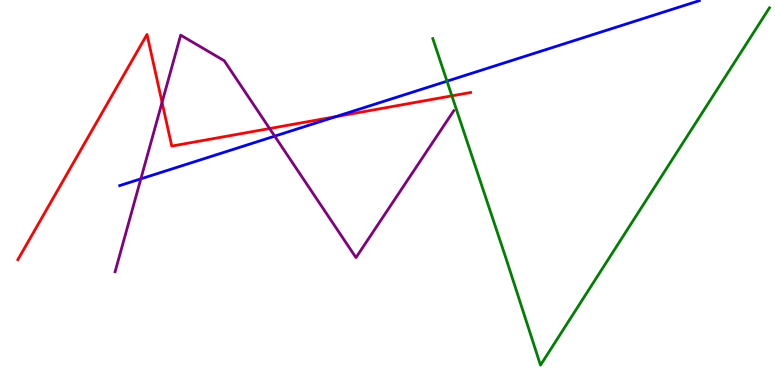[{'lines': ['blue', 'red'], 'intersections': [{'x': 4.33, 'y': 6.97}]}, {'lines': ['green', 'red'], 'intersections': [{'x': 5.83, 'y': 7.51}]}, {'lines': ['purple', 'red'], 'intersections': [{'x': 2.09, 'y': 7.34}, {'x': 3.48, 'y': 6.66}]}, {'lines': ['blue', 'green'], 'intersections': [{'x': 5.77, 'y': 7.89}]}, {'lines': ['blue', 'purple'], 'intersections': [{'x': 1.82, 'y': 5.35}, {'x': 3.54, 'y': 6.46}]}, {'lines': ['green', 'purple'], 'intersections': []}]